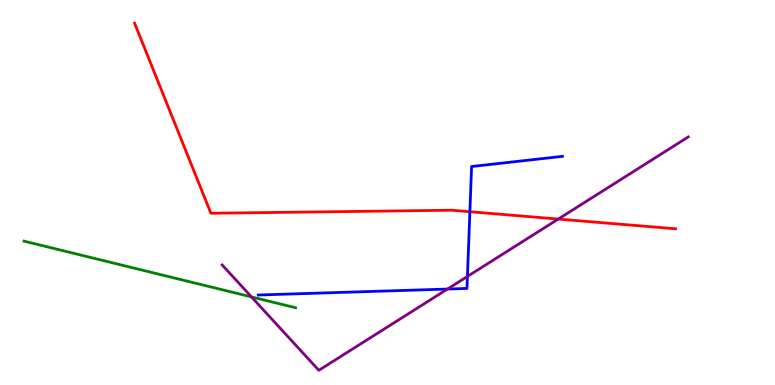[{'lines': ['blue', 'red'], 'intersections': [{'x': 6.06, 'y': 4.5}]}, {'lines': ['green', 'red'], 'intersections': []}, {'lines': ['purple', 'red'], 'intersections': [{'x': 7.2, 'y': 4.31}]}, {'lines': ['blue', 'green'], 'intersections': []}, {'lines': ['blue', 'purple'], 'intersections': [{'x': 5.77, 'y': 2.49}, {'x': 6.03, 'y': 2.82}]}, {'lines': ['green', 'purple'], 'intersections': [{'x': 3.24, 'y': 2.29}]}]